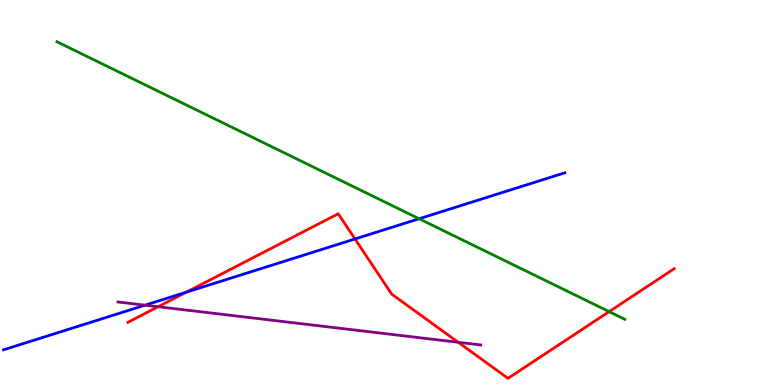[{'lines': ['blue', 'red'], 'intersections': [{'x': 2.4, 'y': 2.41}, {'x': 4.58, 'y': 3.79}]}, {'lines': ['green', 'red'], 'intersections': [{'x': 7.86, 'y': 1.91}]}, {'lines': ['purple', 'red'], 'intersections': [{'x': 2.04, 'y': 2.03}, {'x': 5.91, 'y': 1.11}]}, {'lines': ['blue', 'green'], 'intersections': [{'x': 5.41, 'y': 4.32}]}, {'lines': ['blue', 'purple'], 'intersections': [{'x': 1.87, 'y': 2.07}]}, {'lines': ['green', 'purple'], 'intersections': []}]